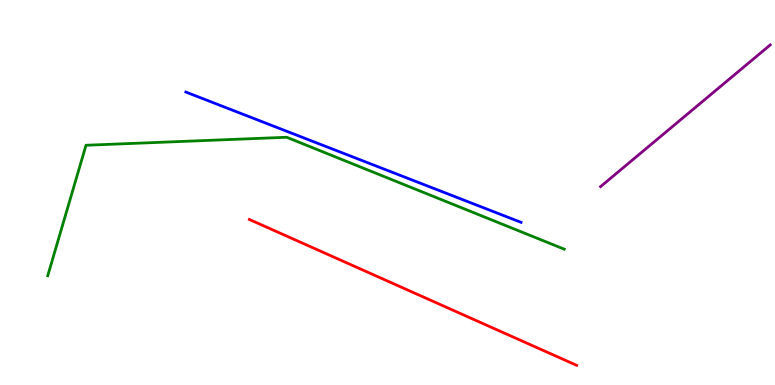[{'lines': ['blue', 'red'], 'intersections': []}, {'lines': ['green', 'red'], 'intersections': []}, {'lines': ['purple', 'red'], 'intersections': []}, {'lines': ['blue', 'green'], 'intersections': []}, {'lines': ['blue', 'purple'], 'intersections': []}, {'lines': ['green', 'purple'], 'intersections': []}]